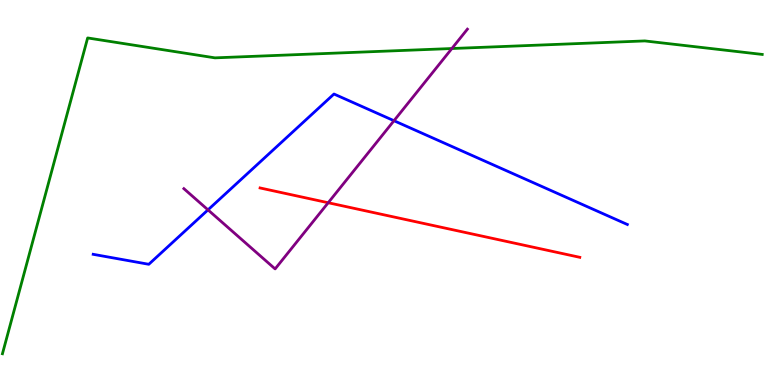[{'lines': ['blue', 'red'], 'intersections': []}, {'lines': ['green', 'red'], 'intersections': []}, {'lines': ['purple', 'red'], 'intersections': [{'x': 4.23, 'y': 4.73}]}, {'lines': ['blue', 'green'], 'intersections': []}, {'lines': ['blue', 'purple'], 'intersections': [{'x': 2.68, 'y': 4.55}, {'x': 5.08, 'y': 6.86}]}, {'lines': ['green', 'purple'], 'intersections': [{'x': 5.83, 'y': 8.74}]}]